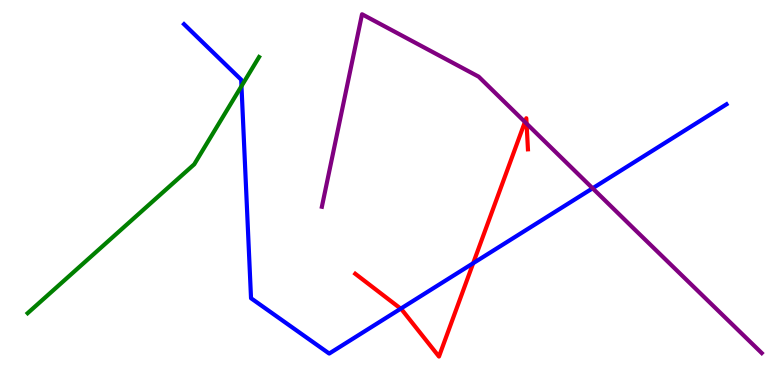[{'lines': ['blue', 'red'], 'intersections': [{'x': 5.17, 'y': 1.98}, {'x': 6.11, 'y': 3.16}]}, {'lines': ['green', 'red'], 'intersections': []}, {'lines': ['purple', 'red'], 'intersections': [{'x': 6.77, 'y': 6.83}, {'x': 6.79, 'y': 6.79}]}, {'lines': ['blue', 'green'], 'intersections': [{'x': 3.12, 'y': 7.76}]}, {'lines': ['blue', 'purple'], 'intersections': [{'x': 7.65, 'y': 5.11}]}, {'lines': ['green', 'purple'], 'intersections': []}]